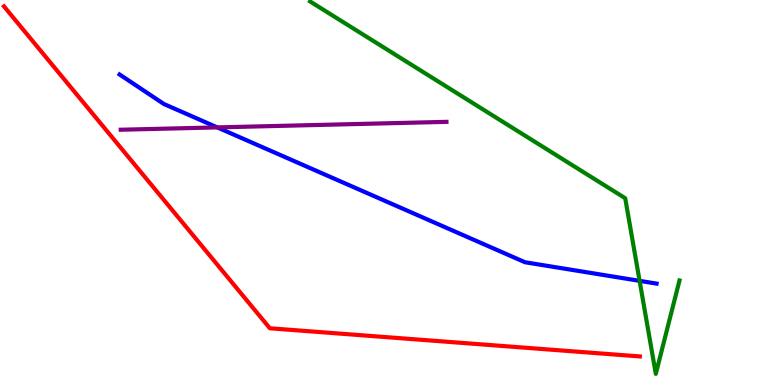[{'lines': ['blue', 'red'], 'intersections': []}, {'lines': ['green', 'red'], 'intersections': []}, {'lines': ['purple', 'red'], 'intersections': []}, {'lines': ['blue', 'green'], 'intersections': [{'x': 8.25, 'y': 2.71}]}, {'lines': ['blue', 'purple'], 'intersections': [{'x': 2.8, 'y': 6.69}]}, {'lines': ['green', 'purple'], 'intersections': []}]